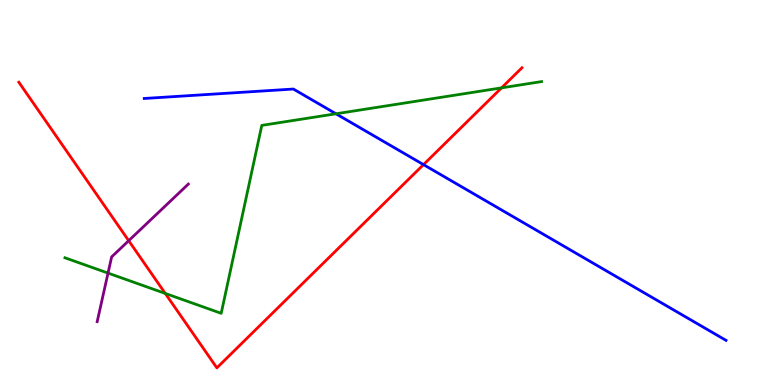[{'lines': ['blue', 'red'], 'intersections': [{'x': 5.46, 'y': 5.72}]}, {'lines': ['green', 'red'], 'intersections': [{'x': 2.13, 'y': 2.38}, {'x': 6.47, 'y': 7.72}]}, {'lines': ['purple', 'red'], 'intersections': [{'x': 1.66, 'y': 3.75}]}, {'lines': ['blue', 'green'], 'intersections': [{'x': 4.34, 'y': 7.04}]}, {'lines': ['blue', 'purple'], 'intersections': []}, {'lines': ['green', 'purple'], 'intersections': [{'x': 1.39, 'y': 2.91}]}]